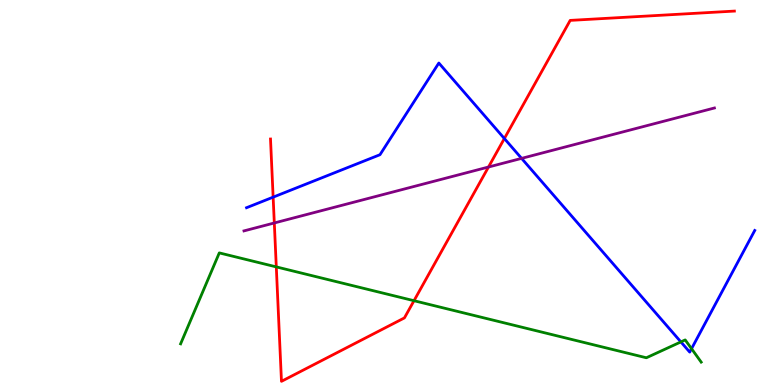[{'lines': ['blue', 'red'], 'intersections': [{'x': 3.52, 'y': 4.88}, {'x': 6.51, 'y': 6.4}]}, {'lines': ['green', 'red'], 'intersections': [{'x': 3.57, 'y': 3.07}, {'x': 5.34, 'y': 2.19}]}, {'lines': ['purple', 'red'], 'intersections': [{'x': 3.54, 'y': 4.21}, {'x': 6.3, 'y': 5.66}]}, {'lines': ['blue', 'green'], 'intersections': [{'x': 8.79, 'y': 1.12}, {'x': 8.92, 'y': 0.943}]}, {'lines': ['blue', 'purple'], 'intersections': [{'x': 6.73, 'y': 5.89}]}, {'lines': ['green', 'purple'], 'intersections': []}]